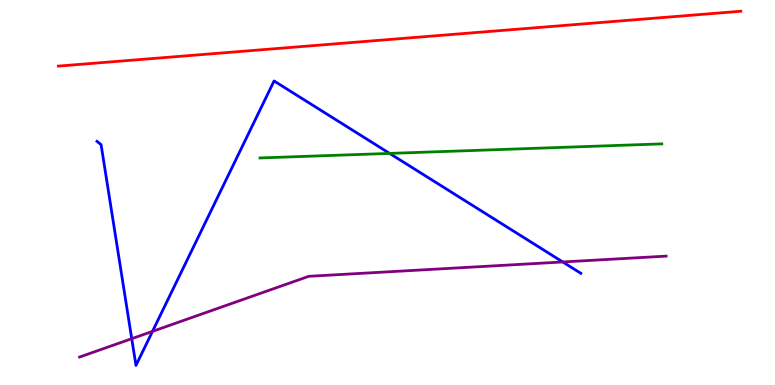[{'lines': ['blue', 'red'], 'intersections': []}, {'lines': ['green', 'red'], 'intersections': []}, {'lines': ['purple', 'red'], 'intersections': []}, {'lines': ['blue', 'green'], 'intersections': [{'x': 5.03, 'y': 6.02}]}, {'lines': ['blue', 'purple'], 'intersections': [{'x': 1.7, 'y': 1.2}, {'x': 1.97, 'y': 1.39}, {'x': 7.26, 'y': 3.2}]}, {'lines': ['green', 'purple'], 'intersections': []}]